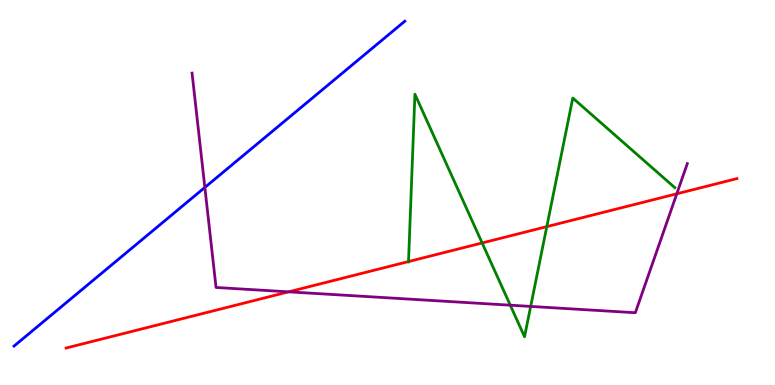[{'lines': ['blue', 'red'], 'intersections': []}, {'lines': ['green', 'red'], 'intersections': [{'x': 5.27, 'y': 3.21}, {'x': 6.22, 'y': 3.69}, {'x': 7.06, 'y': 4.11}]}, {'lines': ['purple', 'red'], 'intersections': [{'x': 3.72, 'y': 2.42}, {'x': 8.73, 'y': 4.97}]}, {'lines': ['blue', 'green'], 'intersections': []}, {'lines': ['blue', 'purple'], 'intersections': [{'x': 2.64, 'y': 5.13}]}, {'lines': ['green', 'purple'], 'intersections': [{'x': 6.58, 'y': 2.07}, {'x': 6.85, 'y': 2.04}]}]